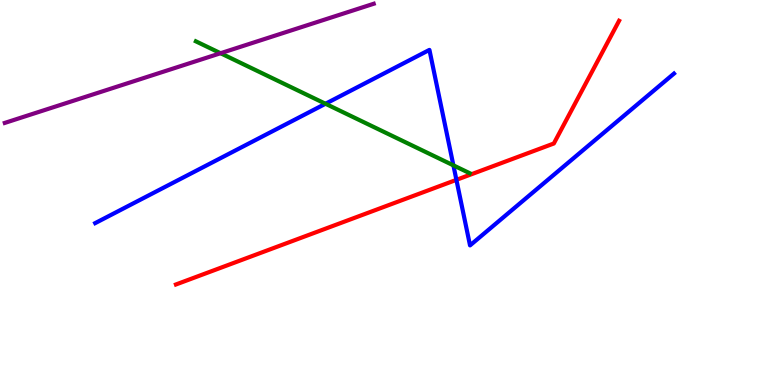[{'lines': ['blue', 'red'], 'intersections': [{'x': 5.89, 'y': 5.33}]}, {'lines': ['green', 'red'], 'intersections': []}, {'lines': ['purple', 'red'], 'intersections': []}, {'lines': ['blue', 'green'], 'intersections': [{'x': 4.2, 'y': 7.3}, {'x': 5.85, 'y': 5.7}]}, {'lines': ['blue', 'purple'], 'intersections': []}, {'lines': ['green', 'purple'], 'intersections': [{'x': 2.85, 'y': 8.62}]}]